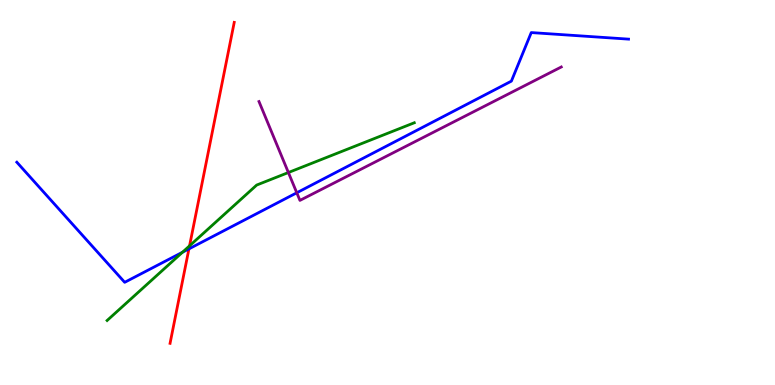[{'lines': ['blue', 'red'], 'intersections': [{'x': 2.44, 'y': 3.54}]}, {'lines': ['green', 'red'], 'intersections': [{'x': 2.45, 'y': 3.61}]}, {'lines': ['purple', 'red'], 'intersections': []}, {'lines': ['blue', 'green'], 'intersections': [{'x': 2.35, 'y': 3.45}]}, {'lines': ['blue', 'purple'], 'intersections': [{'x': 3.83, 'y': 4.99}]}, {'lines': ['green', 'purple'], 'intersections': [{'x': 3.72, 'y': 5.52}]}]